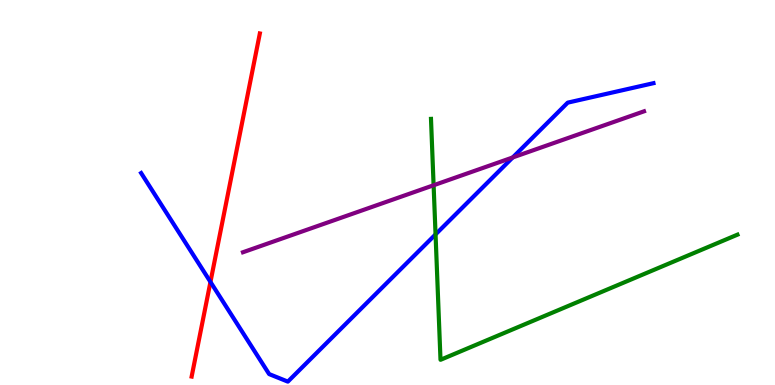[{'lines': ['blue', 'red'], 'intersections': [{'x': 2.72, 'y': 2.68}]}, {'lines': ['green', 'red'], 'intersections': []}, {'lines': ['purple', 'red'], 'intersections': []}, {'lines': ['blue', 'green'], 'intersections': [{'x': 5.62, 'y': 3.91}]}, {'lines': ['blue', 'purple'], 'intersections': [{'x': 6.62, 'y': 5.91}]}, {'lines': ['green', 'purple'], 'intersections': [{'x': 5.59, 'y': 5.19}]}]